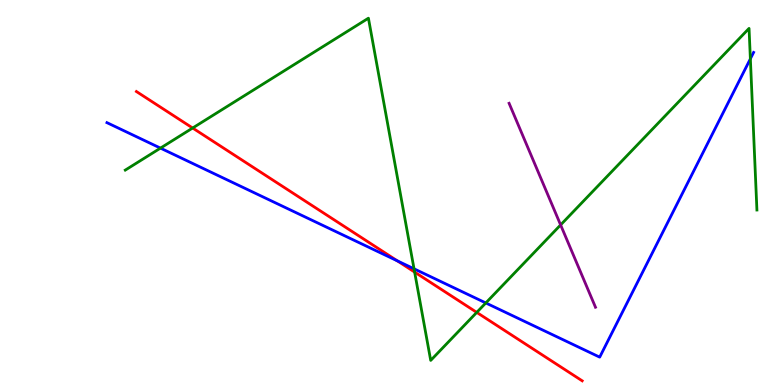[{'lines': ['blue', 'red'], 'intersections': [{'x': 5.13, 'y': 3.23}]}, {'lines': ['green', 'red'], 'intersections': [{'x': 2.49, 'y': 6.67}, {'x': 5.35, 'y': 2.93}, {'x': 6.15, 'y': 1.89}]}, {'lines': ['purple', 'red'], 'intersections': []}, {'lines': ['blue', 'green'], 'intersections': [{'x': 2.07, 'y': 6.15}, {'x': 5.34, 'y': 3.02}, {'x': 6.27, 'y': 2.13}, {'x': 9.68, 'y': 8.47}]}, {'lines': ['blue', 'purple'], 'intersections': []}, {'lines': ['green', 'purple'], 'intersections': [{'x': 7.23, 'y': 4.16}]}]